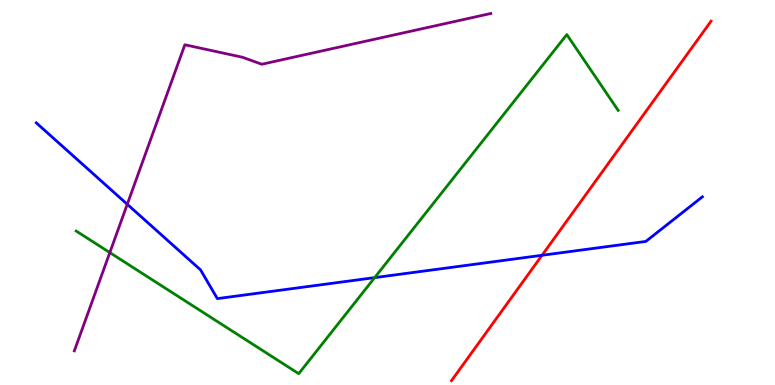[{'lines': ['blue', 'red'], 'intersections': [{'x': 6.99, 'y': 3.37}]}, {'lines': ['green', 'red'], 'intersections': []}, {'lines': ['purple', 'red'], 'intersections': []}, {'lines': ['blue', 'green'], 'intersections': [{'x': 4.83, 'y': 2.79}]}, {'lines': ['blue', 'purple'], 'intersections': [{'x': 1.64, 'y': 4.69}]}, {'lines': ['green', 'purple'], 'intersections': [{'x': 1.42, 'y': 3.44}]}]